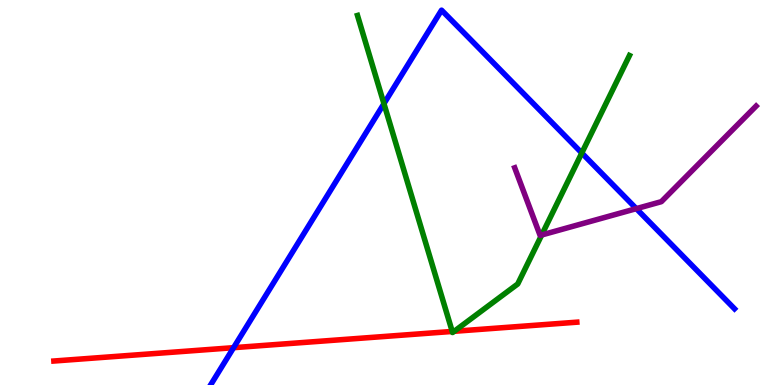[{'lines': ['blue', 'red'], 'intersections': [{'x': 3.01, 'y': 0.969}]}, {'lines': ['green', 'red'], 'intersections': [{'x': 5.84, 'y': 1.39}, {'x': 5.86, 'y': 1.4}]}, {'lines': ['purple', 'red'], 'intersections': []}, {'lines': ['blue', 'green'], 'intersections': [{'x': 4.95, 'y': 7.31}, {'x': 7.51, 'y': 6.03}]}, {'lines': ['blue', 'purple'], 'intersections': [{'x': 8.21, 'y': 4.58}]}, {'lines': ['green', 'purple'], 'intersections': [{'x': 6.99, 'y': 3.9}]}]